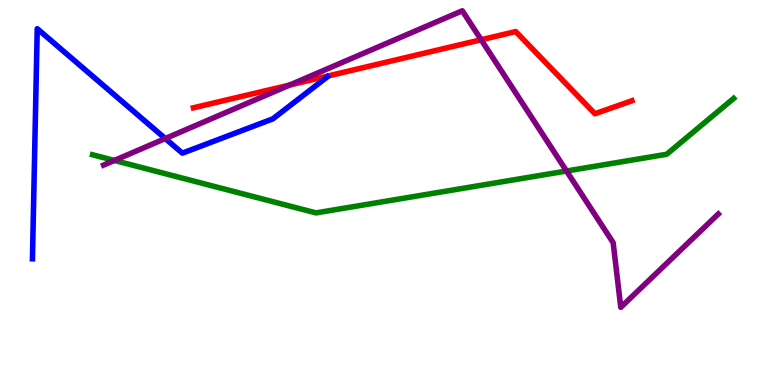[{'lines': ['blue', 'red'], 'intersections': []}, {'lines': ['green', 'red'], 'intersections': []}, {'lines': ['purple', 'red'], 'intersections': [{'x': 3.74, 'y': 7.79}, {'x': 6.21, 'y': 8.97}]}, {'lines': ['blue', 'green'], 'intersections': []}, {'lines': ['blue', 'purple'], 'intersections': [{'x': 2.13, 'y': 6.4}]}, {'lines': ['green', 'purple'], 'intersections': [{'x': 1.48, 'y': 5.83}, {'x': 7.31, 'y': 5.56}]}]